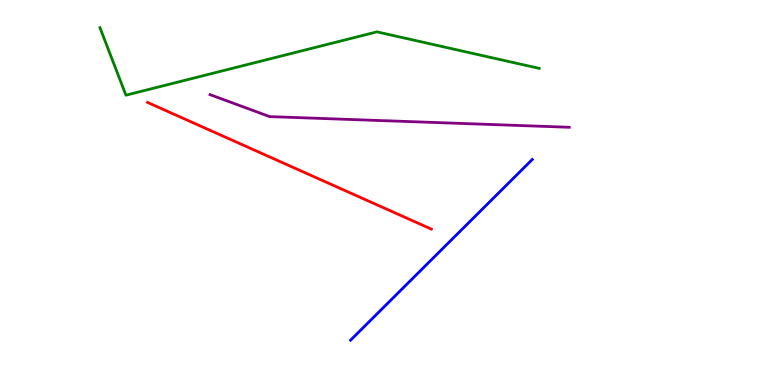[{'lines': ['blue', 'red'], 'intersections': []}, {'lines': ['green', 'red'], 'intersections': []}, {'lines': ['purple', 'red'], 'intersections': []}, {'lines': ['blue', 'green'], 'intersections': []}, {'lines': ['blue', 'purple'], 'intersections': []}, {'lines': ['green', 'purple'], 'intersections': []}]